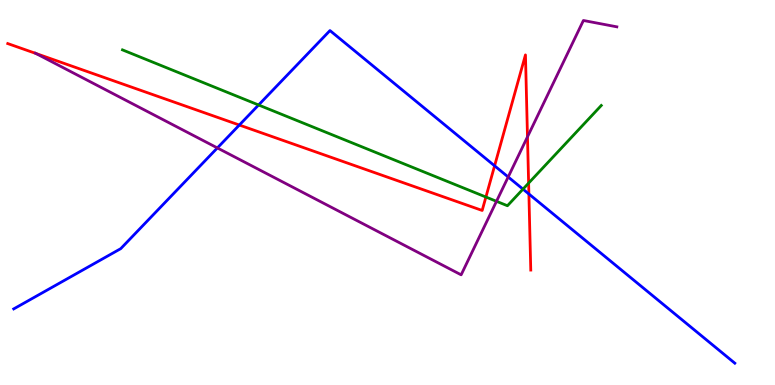[{'lines': ['blue', 'red'], 'intersections': [{'x': 3.09, 'y': 6.75}, {'x': 6.38, 'y': 5.69}, {'x': 6.82, 'y': 4.96}]}, {'lines': ['green', 'red'], 'intersections': [{'x': 6.27, 'y': 4.88}, {'x': 6.82, 'y': 5.24}]}, {'lines': ['purple', 'red'], 'intersections': [{'x': 0.463, 'y': 8.61}, {'x': 6.81, 'y': 6.45}]}, {'lines': ['blue', 'green'], 'intersections': [{'x': 3.34, 'y': 7.27}, {'x': 6.75, 'y': 5.09}]}, {'lines': ['blue', 'purple'], 'intersections': [{'x': 2.8, 'y': 6.16}, {'x': 6.56, 'y': 5.4}]}, {'lines': ['green', 'purple'], 'intersections': [{'x': 6.41, 'y': 4.77}]}]